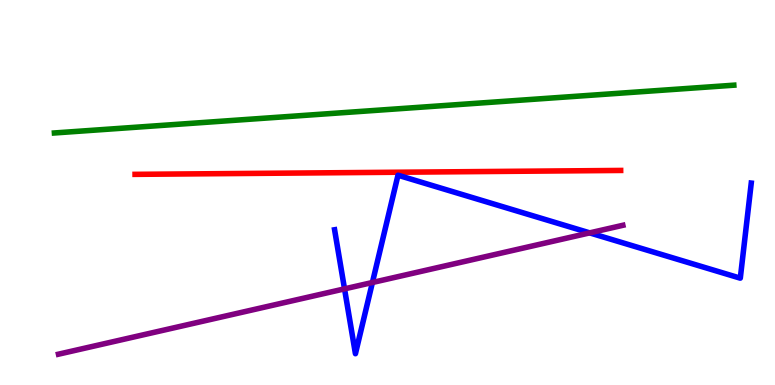[{'lines': ['blue', 'red'], 'intersections': []}, {'lines': ['green', 'red'], 'intersections': []}, {'lines': ['purple', 'red'], 'intersections': []}, {'lines': ['blue', 'green'], 'intersections': []}, {'lines': ['blue', 'purple'], 'intersections': [{'x': 4.45, 'y': 2.5}, {'x': 4.81, 'y': 2.66}, {'x': 7.61, 'y': 3.95}]}, {'lines': ['green', 'purple'], 'intersections': []}]